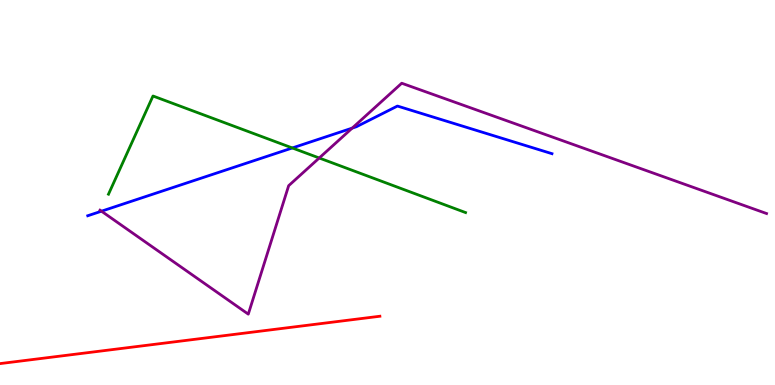[{'lines': ['blue', 'red'], 'intersections': []}, {'lines': ['green', 'red'], 'intersections': []}, {'lines': ['purple', 'red'], 'intersections': []}, {'lines': ['blue', 'green'], 'intersections': [{'x': 3.77, 'y': 6.16}]}, {'lines': ['blue', 'purple'], 'intersections': [{'x': 1.31, 'y': 4.51}, {'x': 4.54, 'y': 6.67}]}, {'lines': ['green', 'purple'], 'intersections': [{'x': 4.12, 'y': 5.9}]}]